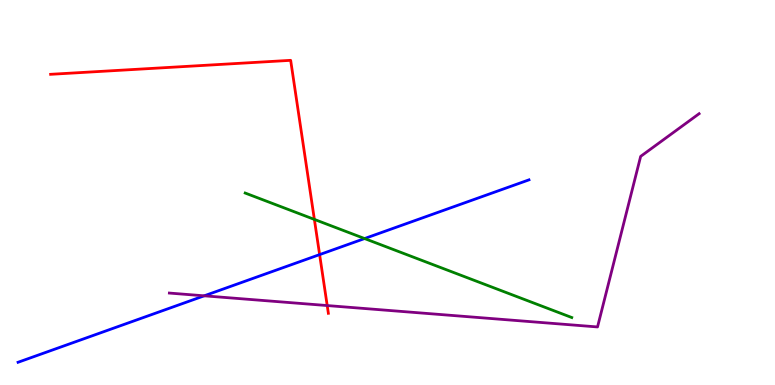[{'lines': ['blue', 'red'], 'intersections': [{'x': 4.12, 'y': 3.39}]}, {'lines': ['green', 'red'], 'intersections': [{'x': 4.06, 'y': 4.3}]}, {'lines': ['purple', 'red'], 'intersections': [{'x': 4.22, 'y': 2.06}]}, {'lines': ['blue', 'green'], 'intersections': [{'x': 4.7, 'y': 3.8}]}, {'lines': ['blue', 'purple'], 'intersections': [{'x': 2.63, 'y': 2.32}]}, {'lines': ['green', 'purple'], 'intersections': []}]